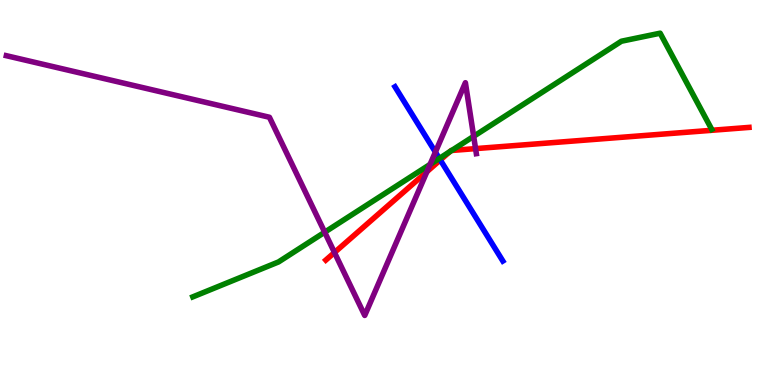[{'lines': ['blue', 'red'], 'intersections': [{'x': 5.68, 'y': 5.84}]}, {'lines': ['green', 'red'], 'intersections': [{'x': 5.8, 'y': 6.06}, {'x': 5.83, 'y': 6.09}]}, {'lines': ['purple', 'red'], 'intersections': [{'x': 4.32, 'y': 3.44}, {'x': 5.51, 'y': 5.54}, {'x': 6.14, 'y': 6.14}]}, {'lines': ['blue', 'green'], 'intersections': [{'x': 5.67, 'y': 5.88}]}, {'lines': ['blue', 'purple'], 'intersections': [{'x': 5.62, 'y': 6.05}]}, {'lines': ['green', 'purple'], 'intersections': [{'x': 4.19, 'y': 3.97}, {'x': 5.55, 'y': 5.73}, {'x': 6.11, 'y': 6.46}]}]